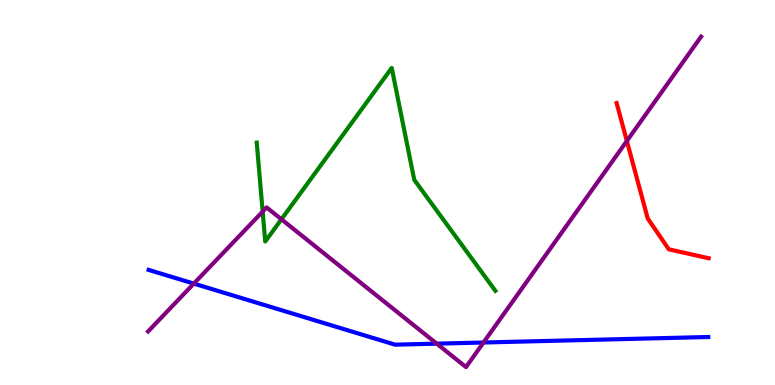[{'lines': ['blue', 'red'], 'intersections': []}, {'lines': ['green', 'red'], 'intersections': []}, {'lines': ['purple', 'red'], 'intersections': [{'x': 8.09, 'y': 6.34}]}, {'lines': ['blue', 'green'], 'intersections': []}, {'lines': ['blue', 'purple'], 'intersections': [{'x': 2.5, 'y': 2.63}, {'x': 5.64, 'y': 1.07}, {'x': 6.24, 'y': 1.1}]}, {'lines': ['green', 'purple'], 'intersections': [{'x': 3.39, 'y': 4.5}, {'x': 3.63, 'y': 4.3}]}]